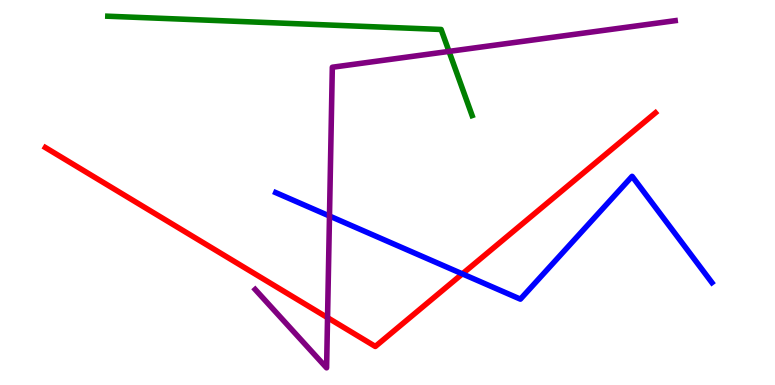[{'lines': ['blue', 'red'], 'intersections': [{'x': 5.97, 'y': 2.89}]}, {'lines': ['green', 'red'], 'intersections': []}, {'lines': ['purple', 'red'], 'intersections': [{'x': 4.23, 'y': 1.75}]}, {'lines': ['blue', 'green'], 'intersections': []}, {'lines': ['blue', 'purple'], 'intersections': [{'x': 4.25, 'y': 4.39}]}, {'lines': ['green', 'purple'], 'intersections': [{'x': 5.79, 'y': 8.67}]}]